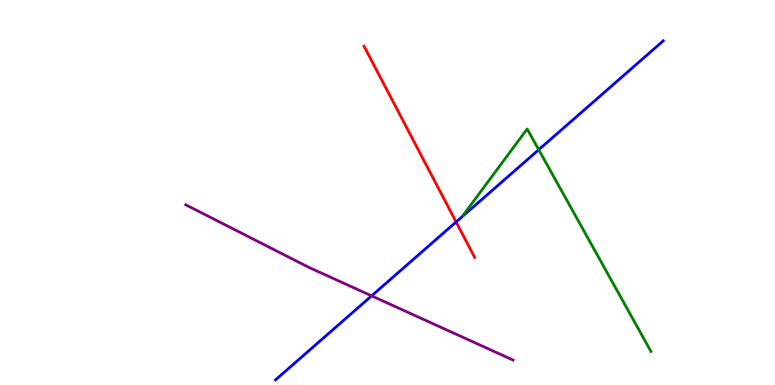[{'lines': ['blue', 'red'], 'intersections': [{'x': 5.89, 'y': 4.23}]}, {'lines': ['green', 'red'], 'intersections': []}, {'lines': ['purple', 'red'], 'intersections': []}, {'lines': ['blue', 'green'], 'intersections': [{'x': 6.95, 'y': 6.11}]}, {'lines': ['blue', 'purple'], 'intersections': [{'x': 4.8, 'y': 2.32}]}, {'lines': ['green', 'purple'], 'intersections': []}]